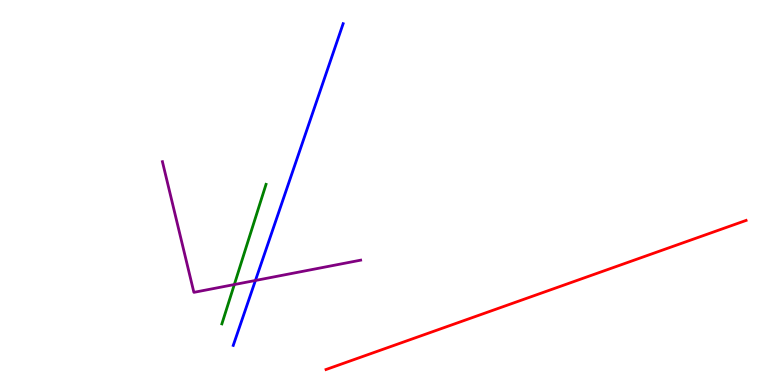[{'lines': ['blue', 'red'], 'intersections': []}, {'lines': ['green', 'red'], 'intersections': []}, {'lines': ['purple', 'red'], 'intersections': []}, {'lines': ['blue', 'green'], 'intersections': []}, {'lines': ['blue', 'purple'], 'intersections': [{'x': 3.3, 'y': 2.71}]}, {'lines': ['green', 'purple'], 'intersections': [{'x': 3.02, 'y': 2.61}]}]